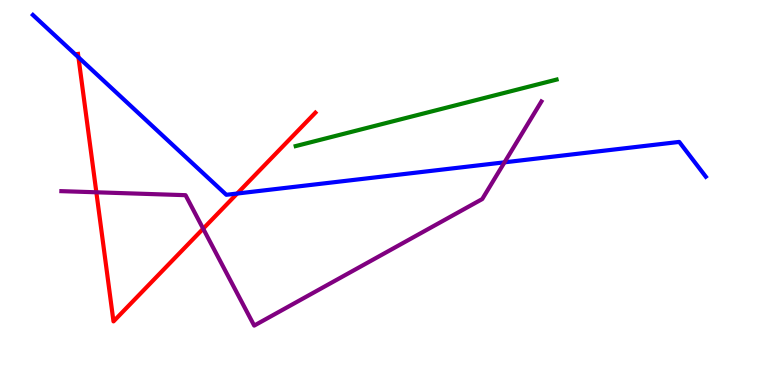[{'lines': ['blue', 'red'], 'intersections': [{'x': 1.01, 'y': 8.51}, {'x': 3.06, 'y': 4.97}]}, {'lines': ['green', 'red'], 'intersections': []}, {'lines': ['purple', 'red'], 'intersections': [{'x': 1.24, 'y': 5.01}, {'x': 2.62, 'y': 4.06}]}, {'lines': ['blue', 'green'], 'intersections': []}, {'lines': ['blue', 'purple'], 'intersections': [{'x': 6.51, 'y': 5.78}]}, {'lines': ['green', 'purple'], 'intersections': []}]